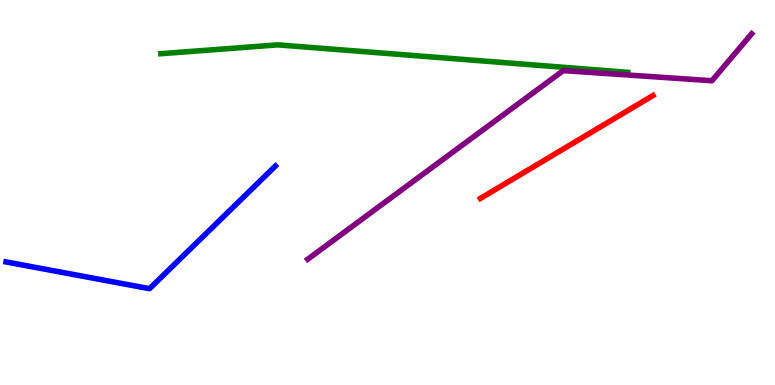[{'lines': ['blue', 'red'], 'intersections': []}, {'lines': ['green', 'red'], 'intersections': []}, {'lines': ['purple', 'red'], 'intersections': []}, {'lines': ['blue', 'green'], 'intersections': []}, {'lines': ['blue', 'purple'], 'intersections': []}, {'lines': ['green', 'purple'], 'intersections': []}]